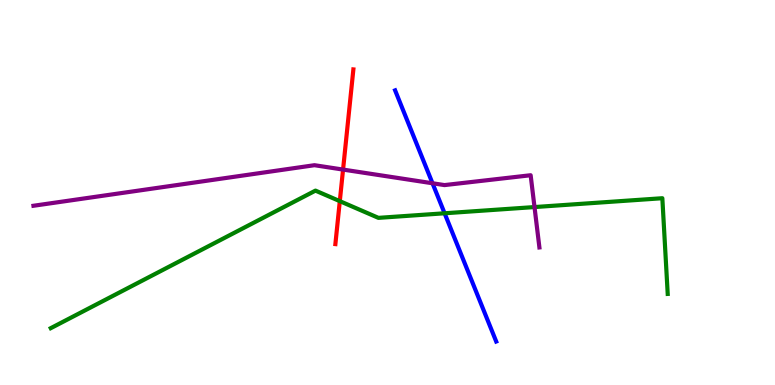[{'lines': ['blue', 'red'], 'intersections': []}, {'lines': ['green', 'red'], 'intersections': [{'x': 4.38, 'y': 4.78}]}, {'lines': ['purple', 'red'], 'intersections': [{'x': 4.43, 'y': 5.6}]}, {'lines': ['blue', 'green'], 'intersections': [{'x': 5.74, 'y': 4.46}]}, {'lines': ['blue', 'purple'], 'intersections': [{'x': 5.58, 'y': 5.24}]}, {'lines': ['green', 'purple'], 'intersections': [{'x': 6.9, 'y': 4.62}]}]